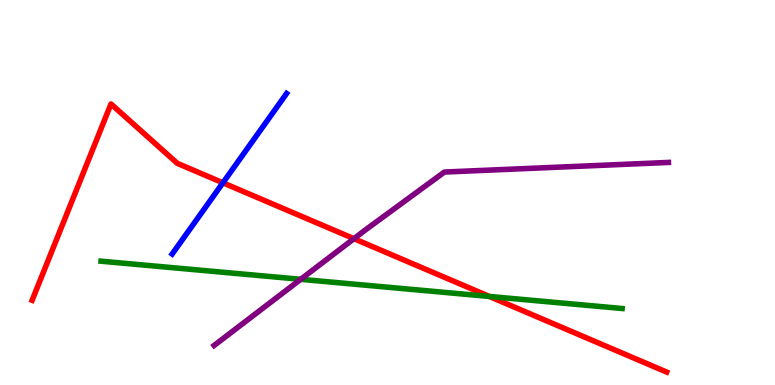[{'lines': ['blue', 'red'], 'intersections': [{'x': 2.88, 'y': 5.25}]}, {'lines': ['green', 'red'], 'intersections': [{'x': 6.31, 'y': 2.3}]}, {'lines': ['purple', 'red'], 'intersections': [{'x': 4.57, 'y': 3.8}]}, {'lines': ['blue', 'green'], 'intersections': []}, {'lines': ['blue', 'purple'], 'intersections': []}, {'lines': ['green', 'purple'], 'intersections': [{'x': 3.88, 'y': 2.74}]}]